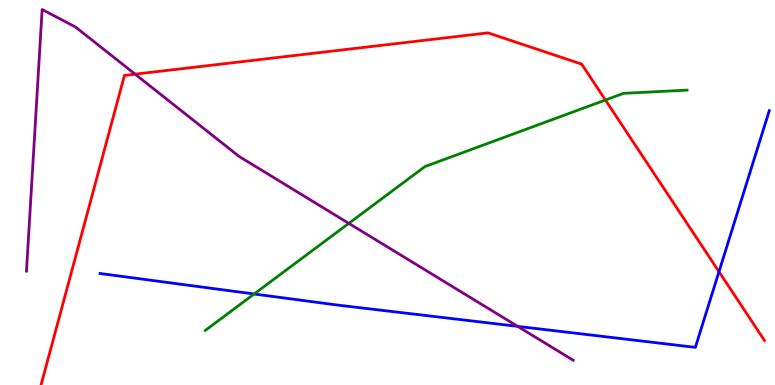[{'lines': ['blue', 'red'], 'intersections': [{'x': 9.28, 'y': 2.94}]}, {'lines': ['green', 'red'], 'intersections': [{'x': 7.81, 'y': 7.4}]}, {'lines': ['purple', 'red'], 'intersections': [{'x': 1.74, 'y': 8.07}]}, {'lines': ['blue', 'green'], 'intersections': [{'x': 3.28, 'y': 2.36}]}, {'lines': ['blue', 'purple'], 'intersections': [{'x': 6.68, 'y': 1.52}]}, {'lines': ['green', 'purple'], 'intersections': [{'x': 4.5, 'y': 4.2}]}]